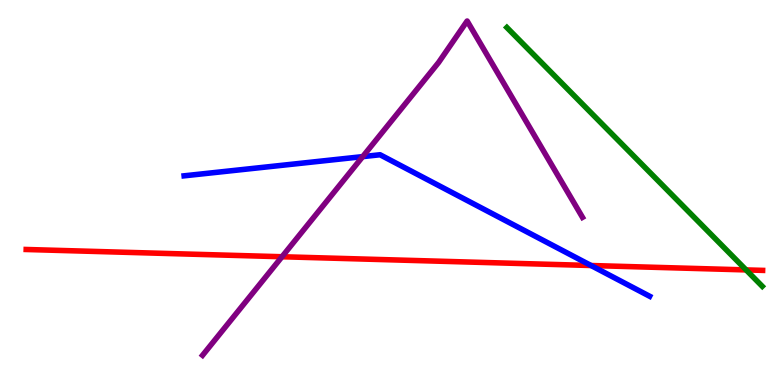[{'lines': ['blue', 'red'], 'intersections': [{'x': 7.63, 'y': 3.1}]}, {'lines': ['green', 'red'], 'intersections': [{'x': 9.63, 'y': 2.99}]}, {'lines': ['purple', 'red'], 'intersections': [{'x': 3.64, 'y': 3.33}]}, {'lines': ['blue', 'green'], 'intersections': []}, {'lines': ['blue', 'purple'], 'intersections': [{'x': 4.68, 'y': 5.93}]}, {'lines': ['green', 'purple'], 'intersections': []}]